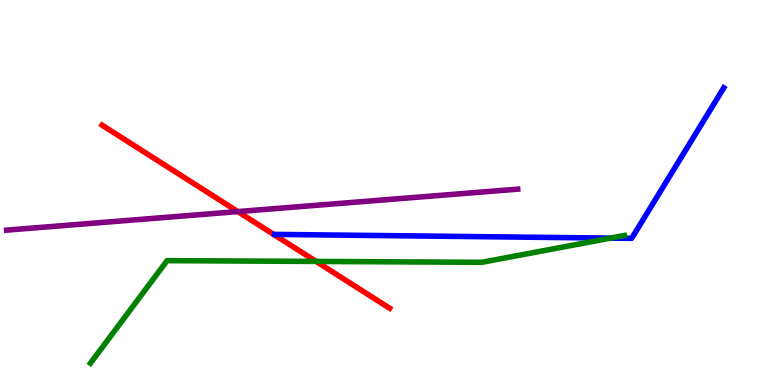[{'lines': ['blue', 'red'], 'intersections': []}, {'lines': ['green', 'red'], 'intersections': [{'x': 4.08, 'y': 3.21}]}, {'lines': ['purple', 'red'], 'intersections': [{'x': 3.07, 'y': 4.5}]}, {'lines': ['blue', 'green'], 'intersections': [{'x': 7.88, 'y': 3.82}]}, {'lines': ['blue', 'purple'], 'intersections': []}, {'lines': ['green', 'purple'], 'intersections': []}]